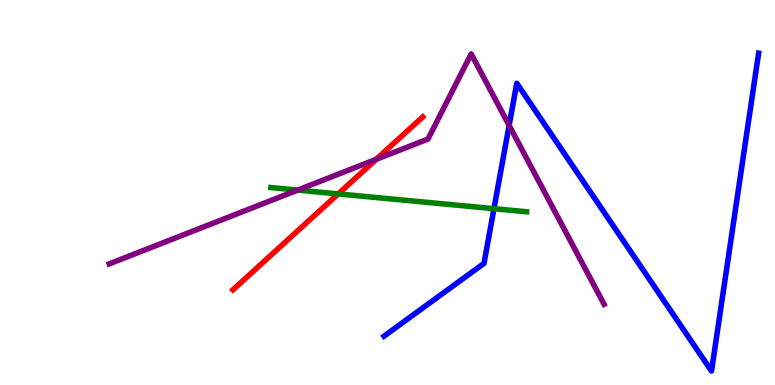[{'lines': ['blue', 'red'], 'intersections': []}, {'lines': ['green', 'red'], 'intersections': [{'x': 4.36, 'y': 4.96}]}, {'lines': ['purple', 'red'], 'intersections': [{'x': 4.85, 'y': 5.86}]}, {'lines': ['blue', 'green'], 'intersections': [{'x': 6.37, 'y': 4.58}]}, {'lines': ['blue', 'purple'], 'intersections': [{'x': 6.57, 'y': 6.74}]}, {'lines': ['green', 'purple'], 'intersections': [{'x': 3.84, 'y': 5.06}]}]